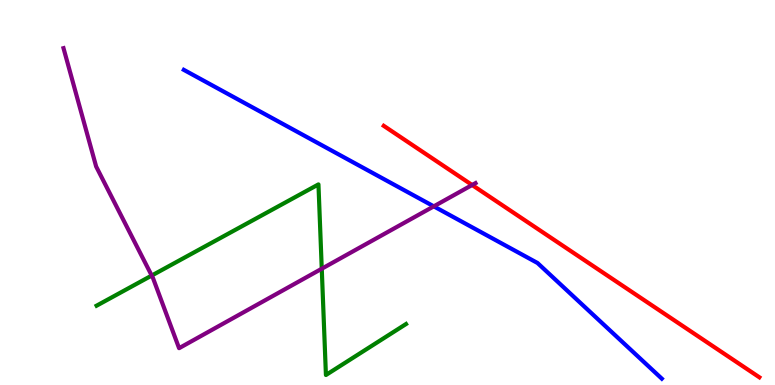[{'lines': ['blue', 'red'], 'intersections': []}, {'lines': ['green', 'red'], 'intersections': []}, {'lines': ['purple', 'red'], 'intersections': [{'x': 6.09, 'y': 5.19}]}, {'lines': ['blue', 'green'], 'intersections': []}, {'lines': ['blue', 'purple'], 'intersections': [{'x': 5.6, 'y': 4.64}]}, {'lines': ['green', 'purple'], 'intersections': [{'x': 1.96, 'y': 2.84}, {'x': 4.15, 'y': 3.02}]}]